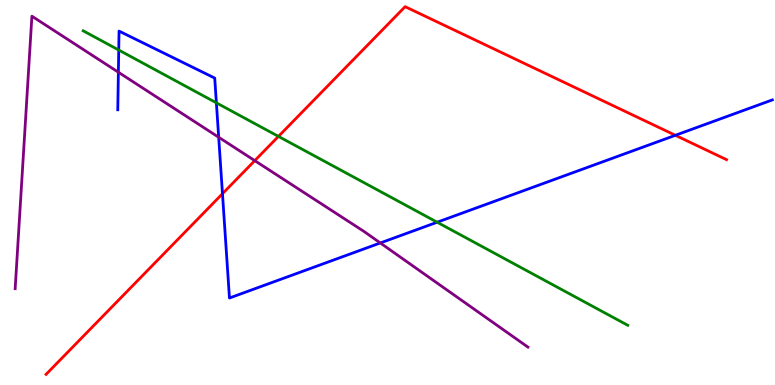[{'lines': ['blue', 'red'], 'intersections': [{'x': 2.87, 'y': 4.97}, {'x': 8.71, 'y': 6.49}]}, {'lines': ['green', 'red'], 'intersections': [{'x': 3.59, 'y': 6.46}]}, {'lines': ['purple', 'red'], 'intersections': [{'x': 3.29, 'y': 5.83}]}, {'lines': ['blue', 'green'], 'intersections': [{'x': 1.53, 'y': 8.7}, {'x': 2.79, 'y': 7.33}, {'x': 5.64, 'y': 4.23}]}, {'lines': ['blue', 'purple'], 'intersections': [{'x': 1.53, 'y': 8.12}, {'x': 2.82, 'y': 6.43}, {'x': 4.91, 'y': 3.69}]}, {'lines': ['green', 'purple'], 'intersections': []}]